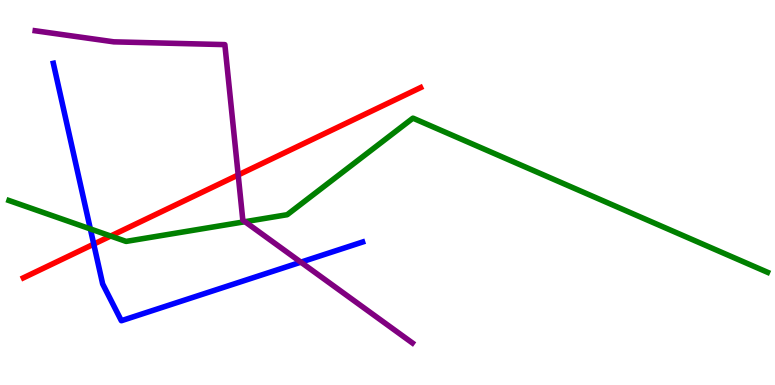[{'lines': ['blue', 'red'], 'intersections': [{'x': 1.21, 'y': 3.66}]}, {'lines': ['green', 'red'], 'intersections': [{'x': 1.43, 'y': 3.87}]}, {'lines': ['purple', 'red'], 'intersections': [{'x': 3.07, 'y': 5.46}]}, {'lines': ['blue', 'green'], 'intersections': [{'x': 1.17, 'y': 4.05}]}, {'lines': ['blue', 'purple'], 'intersections': [{'x': 3.88, 'y': 3.19}]}, {'lines': ['green', 'purple'], 'intersections': [{'x': 3.16, 'y': 4.24}]}]